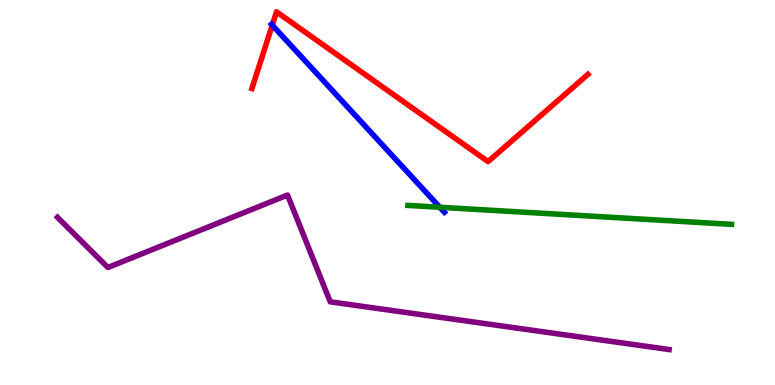[{'lines': ['blue', 'red'], 'intersections': [{'x': 3.51, 'y': 9.35}]}, {'lines': ['green', 'red'], 'intersections': []}, {'lines': ['purple', 'red'], 'intersections': []}, {'lines': ['blue', 'green'], 'intersections': [{'x': 5.67, 'y': 4.62}]}, {'lines': ['blue', 'purple'], 'intersections': []}, {'lines': ['green', 'purple'], 'intersections': []}]